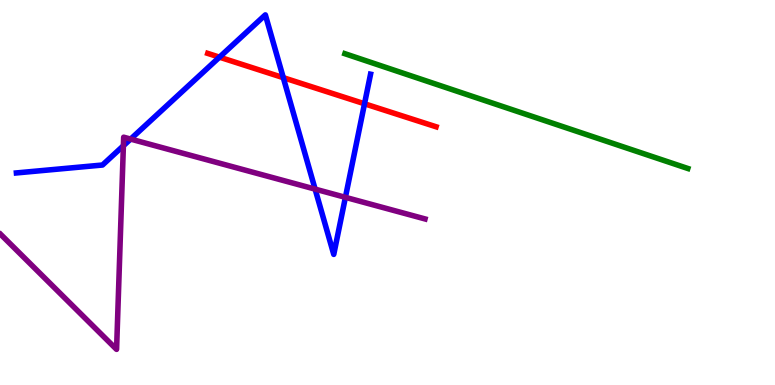[{'lines': ['blue', 'red'], 'intersections': [{'x': 2.83, 'y': 8.52}, {'x': 3.66, 'y': 7.98}, {'x': 4.7, 'y': 7.3}]}, {'lines': ['green', 'red'], 'intersections': []}, {'lines': ['purple', 'red'], 'intersections': []}, {'lines': ['blue', 'green'], 'intersections': []}, {'lines': ['blue', 'purple'], 'intersections': [{'x': 1.59, 'y': 6.21}, {'x': 1.69, 'y': 6.39}, {'x': 4.07, 'y': 5.09}, {'x': 4.46, 'y': 4.87}]}, {'lines': ['green', 'purple'], 'intersections': []}]